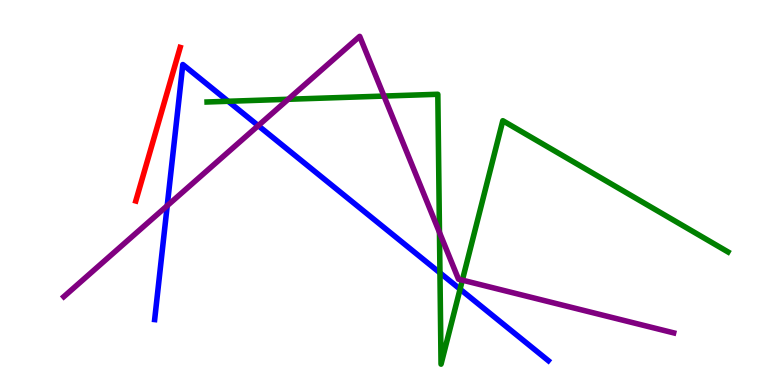[{'lines': ['blue', 'red'], 'intersections': []}, {'lines': ['green', 'red'], 'intersections': []}, {'lines': ['purple', 'red'], 'intersections': []}, {'lines': ['blue', 'green'], 'intersections': [{'x': 2.94, 'y': 7.37}, {'x': 5.68, 'y': 2.91}, {'x': 5.94, 'y': 2.49}]}, {'lines': ['blue', 'purple'], 'intersections': [{'x': 2.16, 'y': 4.66}, {'x': 3.33, 'y': 6.74}]}, {'lines': ['green', 'purple'], 'intersections': [{'x': 3.72, 'y': 7.42}, {'x': 4.95, 'y': 7.5}, {'x': 5.67, 'y': 3.96}, {'x': 5.97, 'y': 2.72}]}]